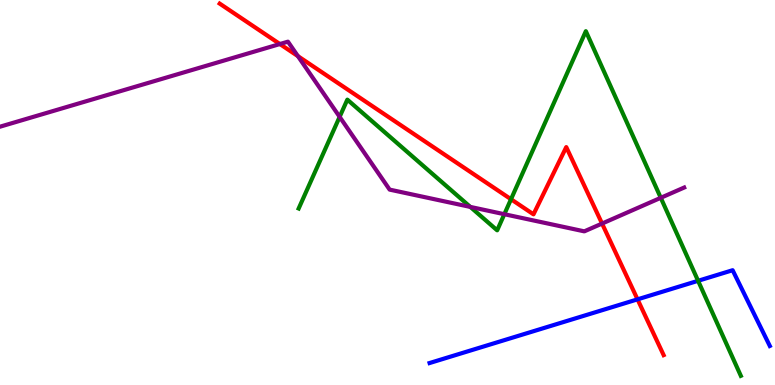[{'lines': ['blue', 'red'], 'intersections': [{'x': 8.23, 'y': 2.22}]}, {'lines': ['green', 'red'], 'intersections': [{'x': 6.59, 'y': 4.83}]}, {'lines': ['purple', 'red'], 'intersections': [{'x': 3.61, 'y': 8.86}, {'x': 3.84, 'y': 8.54}, {'x': 7.77, 'y': 4.19}]}, {'lines': ['blue', 'green'], 'intersections': [{'x': 9.01, 'y': 2.71}]}, {'lines': ['blue', 'purple'], 'intersections': []}, {'lines': ['green', 'purple'], 'intersections': [{'x': 4.38, 'y': 6.96}, {'x': 6.07, 'y': 4.63}, {'x': 6.51, 'y': 4.44}, {'x': 8.53, 'y': 4.86}]}]